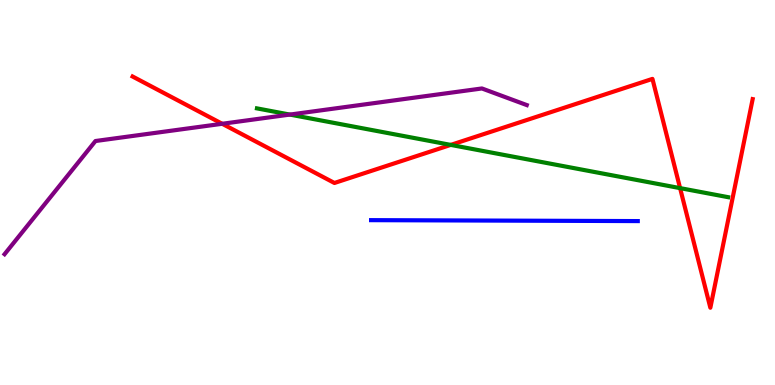[{'lines': ['blue', 'red'], 'intersections': []}, {'lines': ['green', 'red'], 'intersections': [{'x': 5.82, 'y': 6.24}, {'x': 8.78, 'y': 5.11}]}, {'lines': ['purple', 'red'], 'intersections': [{'x': 2.87, 'y': 6.78}]}, {'lines': ['blue', 'green'], 'intersections': []}, {'lines': ['blue', 'purple'], 'intersections': []}, {'lines': ['green', 'purple'], 'intersections': [{'x': 3.74, 'y': 7.02}]}]